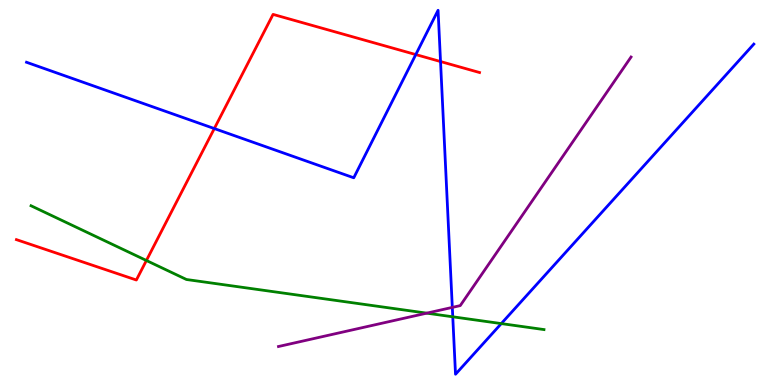[{'lines': ['blue', 'red'], 'intersections': [{'x': 2.77, 'y': 6.66}, {'x': 5.36, 'y': 8.58}, {'x': 5.68, 'y': 8.4}]}, {'lines': ['green', 'red'], 'intersections': [{'x': 1.89, 'y': 3.23}]}, {'lines': ['purple', 'red'], 'intersections': []}, {'lines': ['blue', 'green'], 'intersections': [{'x': 5.84, 'y': 1.77}, {'x': 6.47, 'y': 1.59}]}, {'lines': ['blue', 'purple'], 'intersections': [{'x': 5.84, 'y': 2.02}]}, {'lines': ['green', 'purple'], 'intersections': [{'x': 5.51, 'y': 1.87}]}]